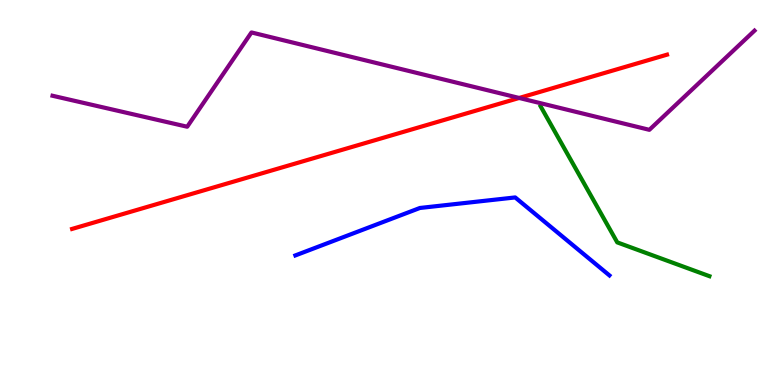[{'lines': ['blue', 'red'], 'intersections': []}, {'lines': ['green', 'red'], 'intersections': []}, {'lines': ['purple', 'red'], 'intersections': [{'x': 6.7, 'y': 7.46}]}, {'lines': ['blue', 'green'], 'intersections': []}, {'lines': ['blue', 'purple'], 'intersections': []}, {'lines': ['green', 'purple'], 'intersections': []}]